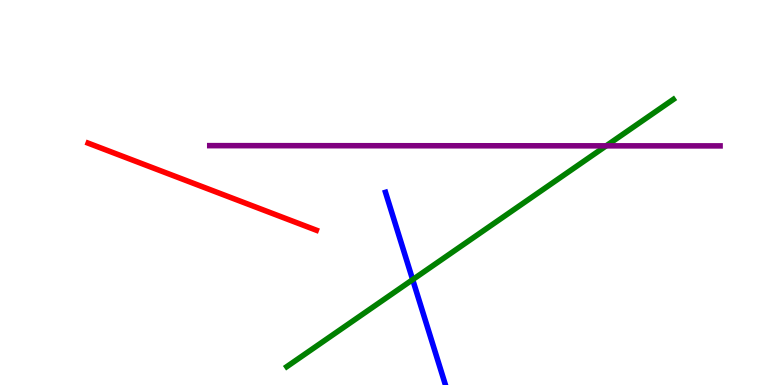[{'lines': ['blue', 'red'], 'intersections': []}, {'lines': ['green', 'red'], 'intersections': []}, {'lines': ['purple', 'red'], 'intersections': []}, {'lines': ['blue', 'green'], 'intersections': [{'x': 5.32, 'y': 2.74}]}, {'lines': ['blue', 'purple'], 'intersections': []}, {'lines': ['green', 'purple'], 'intersections': [{'x': 7.82, 'y': 6.21}]}]